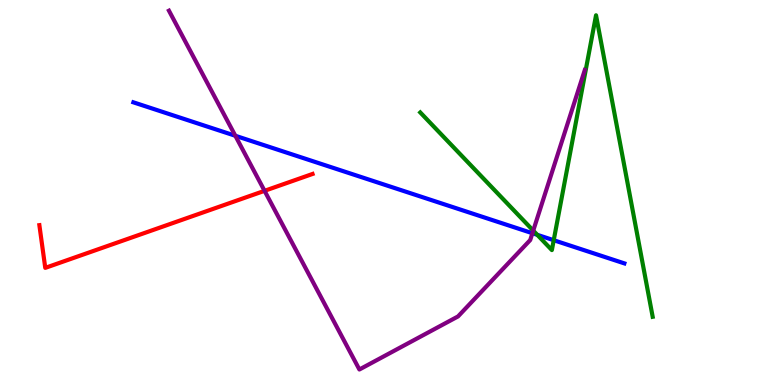[{'lines': ['blue', 'red'], 'intersections': []}, {'lines': ['green', 'red'], 'intersections': []}, {'lines': ['purple', 'red'], 'intersections': [{'x': 3.41, 'y': 5.04}]}, {'lines': ['blue', 'green'], 'intersections': [{'x': 6.93, 'y': 3.9}, {'x': 7.14, 'y': 3.76}]}, {'lines': ['blue', 'purple'], 'intersections': [{'x': 3.04, 'y': 6.47}, {'x': 6.87, 'y': 3.94}]}, {'lines': ['green', 'purple'], 'intersections': [{'x': 6.88, 'y': 4.01}]}]